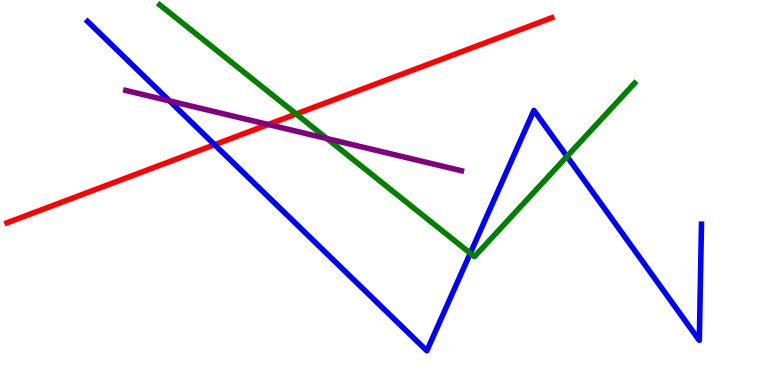[{'lines': ['blue', 'red'], 'intersections': [{'x': 2.77, 'y': 6.24}]}, {'lines': ['green', 'red'], 'intersections': [{'x': 3.82, 'y': 7.04}]}, {'lines': ['purple', 'red'], 'intersections': [{'x': 3.46, 'y': 6.77}]}, {'lines': ['blue', 'green'], 'intersections': [{'x': 6.07, 'y': 3.42}, {'x': 7.32, 'y': 5.94}]}, {'lines': ['blue', 'purple'], 'intersections': [{'x': 2.19, 'y': 7.38}]}, {'lines': ['green', 'purple'], 'intersections': [{'x': 4.22, 'y': 6.4}]}]